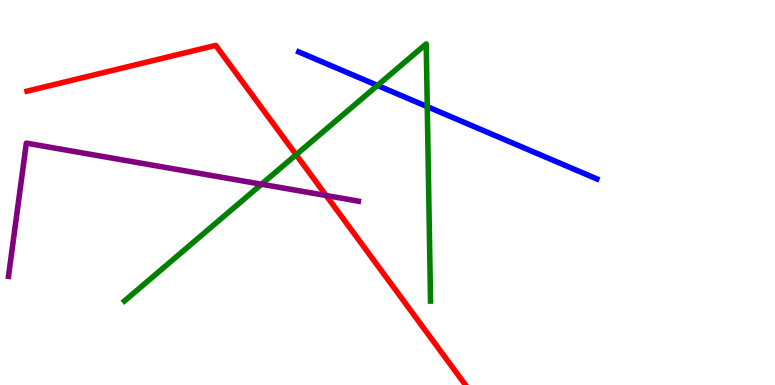[{'lines': ['blue', 'red'], 'intersections': []}, {'lines': ['green', 'red'], 'intersections': [{'x': 3.82, 'y': 5.98}]}, {'lines': ['purple', 'red'], 'intersections': [{'x': 4.21, 'y': 4.92}]}, {'lines': ['blue', 'green'], 'intersections': [{'x': 4.87, 'y': 7.78}, {'x': 5.51, 'y': 7.23}]}, {'lines': ['blue', 'purple'], 'intersections': []}, {'lines': ['green', 'purple'], 'intersections': [{'x': 3.37, 'y': 5.21}]}]